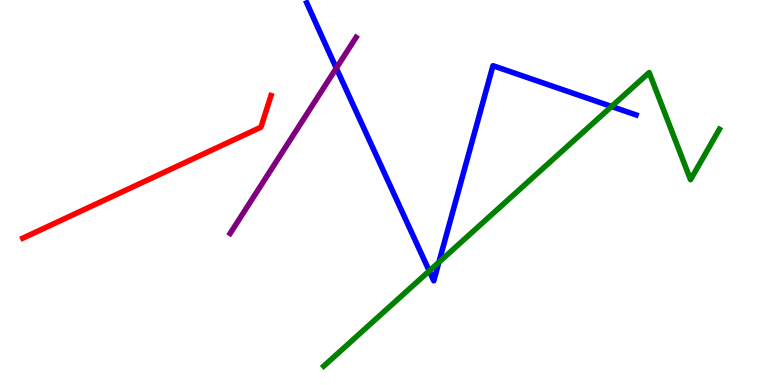[{'lines': ['blue', 'red'], 'intersections': []}, {'lines': ['green', 'red'], 'intersections': []}, {'lines': ['purple', 'red'], 'intersections': []}, {'lines': ['blue', 'green'], 'intersections': [{'x': 5.54, 'y': 2.96}, {'x': 5.66, 'y': 3.19}, {'x': 7.89, 'y': 7.23}]}, {'lines': ['blue', 'purple'], 'intersections': [{'x': 4.34, 'y': 8.23}]}, {'lines': ['green', 'purple'], 'intersections': []}]